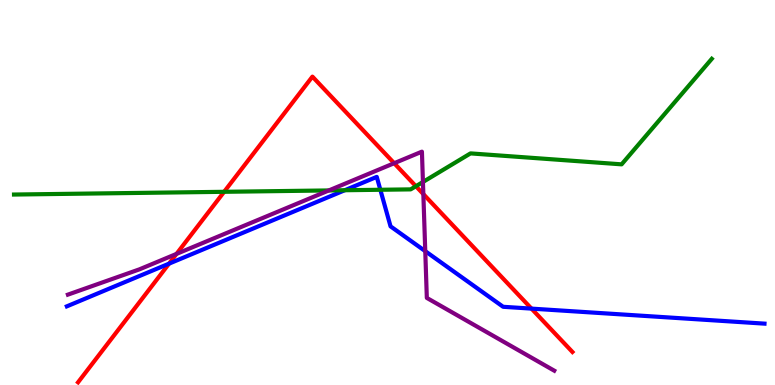[{'lines': ['blue', 'red'], 'intersections': [{'x': 2.18, 'y': 3.15}, {'x': 6.86, 'y': 1.98}]}, {'lines': ['green', 'red'], 'intersections': [{'x': 2.89, 'y': 5.02}, {'x': 5.37, 'y': 5.16}]}, {'lines': ['purple', 'red'], 'intersections': [{'x': 2.28, 'y': 3.41}, {'x': 5.09, 'y': 5.76}, {'x': 5.46, 'y': 4.96}]}, {'lines': ['blue', 'green'], 'intersections': [{'x': 4.45, 'y': 5.06}, {'x': 4.91, 'y': 5.07}]}, {'lines': ['blue', 'purple'], 'intersections': [{'x': 5.49, 'y': 3.48}]}, {'lines': ['green', 'purple'], 'intersections': [{'x': 4.24, 'y': 5.05}, {'x': 5.46, 'y': 5.27}]}]